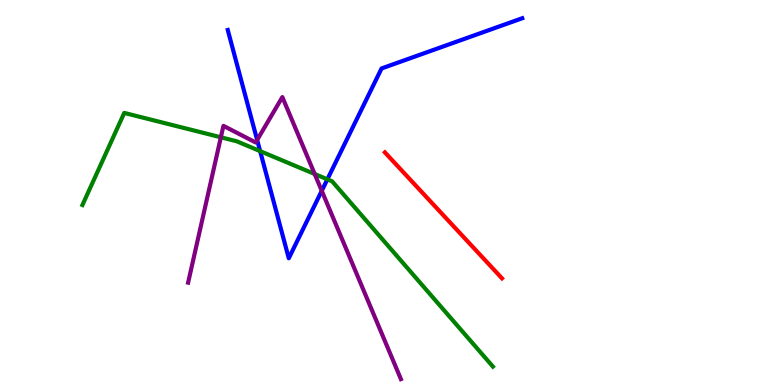[{'lines': ['blue', 'red'], 'intersections': []}, {'lines': ['green', 'red'], 'intersections': []}, {'lines': ['purple', 'red'], 'intersections': []}, {'lines': ['blue', 'green'], 'intersections': [{'x': 3.36, 'y': 6.07}, {'x': 4.22, 'y': 5.34}]}, {'lines': ['blue', 'purple'], 'intersections': [{'x': 3.32, 'y': 6.36}, {'x': 4.15, 'y': 5.04}]}, {'lines': ['green', 'purple'], 'intersections': [{'x': 2.85, 'y': 6.43}, {'x': 4.06, 'y': 5.48}]}]